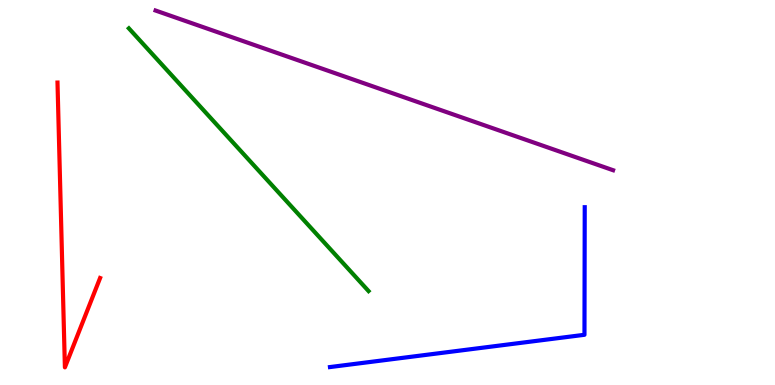[{'lines': ['blue', 'red'], 'intersections': []}, {'lines': ['green', 'red'], 'intersections': []}, {'lines': ['purple', 'red'], 'intersections': []}, {'lines': ['blue', 'green'], 'intersections': []}, {'lines': ['blue', 'purple'], 'intersections': []}, {'lines': ['green', 'purple'], 'intersections': []}]